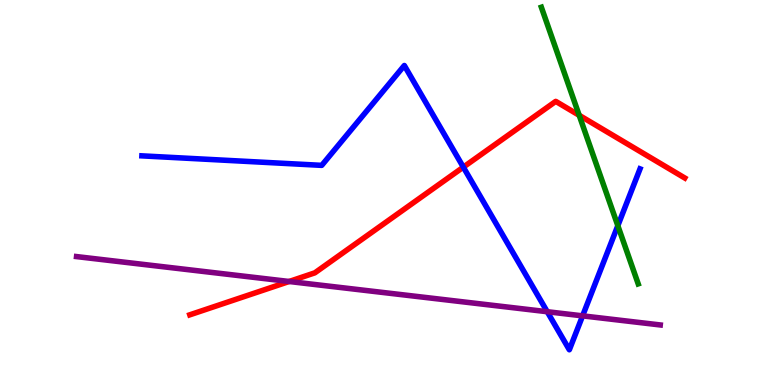[{'lines': ['blue', 'red'], 'intersections': [{'x': 5.98, 'y': 5.66}]}, {'lines': ['green', 'red'], 'intersections': [{'x': 7.47, 'y': 7.01}]}, {'lines': ['purple', 'red'], 'intersections': [{'x': 3.73, 'y': 2.69}]}, {'lines': ['blue', 'green'], 'intersections': [{'x': 7.97, 'y': 4.14}]}, {'lines': ['blue', 'purple'], 'intersections': [{'x': 7.06, 'y': 1.9}, {'x': 7.52, 'y': 1.8}]}, {'lines': ['green', 'purple'], 'intersections': []}]